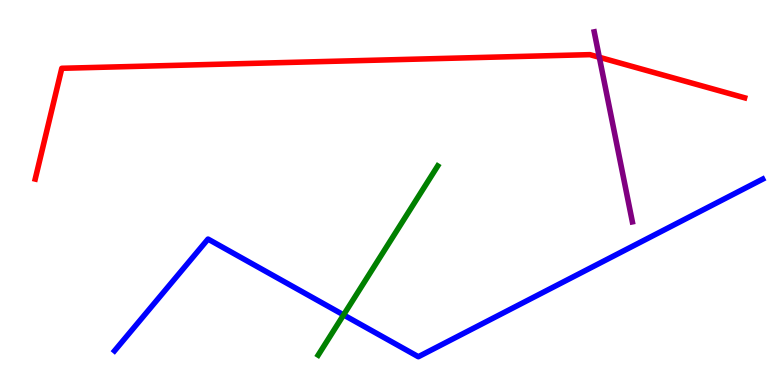[{'lines': ['blue', 'red'], 'intersections': []}, {'lines': ['green', 'red'], 'intersections': []}, {'lines': ['purple', 'red'], 'intersections': [{'x': 7.73, 'y': 8.51}]}, {'lines': ['blue', 'green'], 'intersections': [{'x': 4.43, 'y': 1.82}]}, {'lines': ['blue', 'purple'], 'intersections': []}, {'lines': ['green', 'purple'], 'intersections': []}]